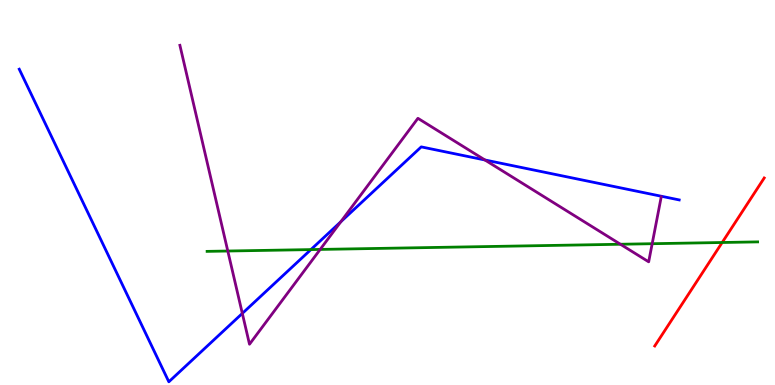[{'lines': ['blue', 'red'], 'intersections': []}, {'lines': ['green', 'red'], 'intersections': [{'x': 9.32, 'y': 3.7}]}, {'lines': ['purple', 'red'], 'intersections': []}, {'lines': ['blue', 'green'], 'intersections': [{'x': 4.01, 'y': 3.52}]}, {'lines': ['blue', 'purple'], 'intersections': [{'x': 3.13, 'y': 1.86}, {'x': 4.4, 'y': 4.24}, {'x': 6.26, 'y': 5.84}]}, {'lines': ['green', 'purple'], 'intersections': [{'x': 2.94, 'y': 3.48}, {'x': 4.13, 'y': 3.52}, {'x': 8.01, 'y': 3.66}, {'x': 8.42, 'y': 3.67}]}]